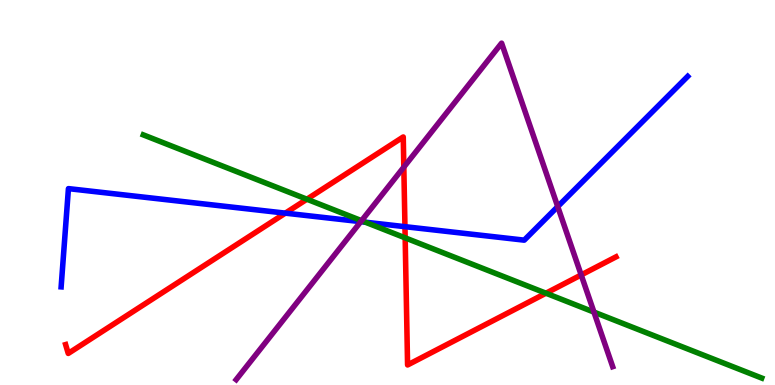[{'lines': ['blue', 'red'], 'intersections': [{'x': 3.68, 'y': 4.46}, {'x': 5.23, 'y': 4.11}]}, {'lines': ['green', 'red'], 'intersections': [{'x': 3.96, 'y': 4.83}, {'x': 5.23, 'y': 3.82}, {'x': 7.04, 'y': 2.38}]}, {'lines': ['purple', 'red'], 'intersections': [{'x': 5.21, 'y': 5.66}, {'x': 7.5, 'y': 2.86}]}, {'lines': ['blue', 'green'], 'intersections': [{'x': 4.71, 'y': 4.23}]}, {'lines': ['blue', 'purple'], 'intersections': [{'x': 4.66, 'y': 4.24}, {'x': 7.2, 'y': 4.63}]}, {'lines': ['green', 'purple'], 'intersections': [{'x': 4.67, 'y': 4.27}, {'x': 7.66, 'y': 1.89}]}]